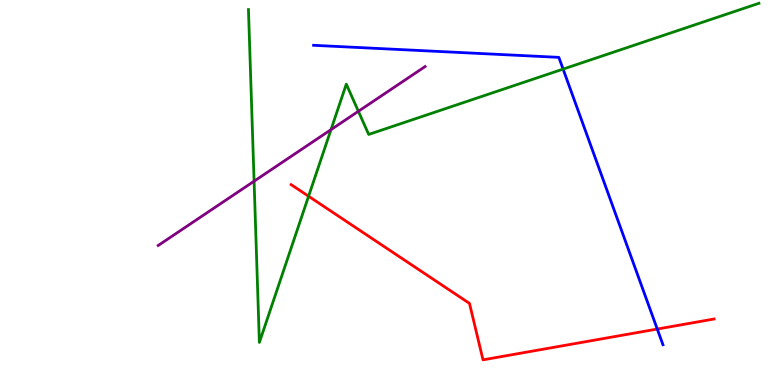[{'lines': ['blue', 'red'], 'intersections': [{'x': 8.48, 'y': 1.45}]}, {'lines': ['green', 'red'], 'intersections': [{'x': 3.98, 'y': 4.9}]}, {'lines': ['purple', 'red'], 'intersections': []}, {'lines': ['blue', 'green'], 'intersections': [{'x': 7.27, 'y': 8.2}]}, {'lines': ['blue', 'purple'], 'intersections': []}, {'lines': ['green', 'purple'], 'intersections': [{'x': 3.28, 'y': 5.29}, {'x': 4.27, 'y': 6.63}, {'x': 4.62, 'y': 7.11}]}]